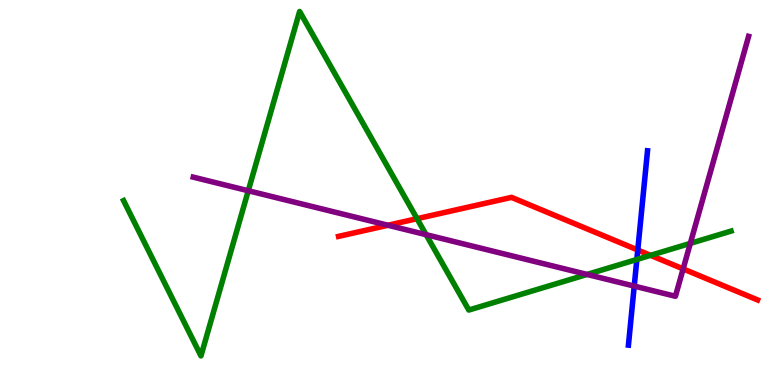[{'lines': ['blue', 'red'], 'intersections': [{'x': 8.23, 'y': 3.51}]}, {'lines': ['green', 'red'], 'intersections': [{'x': 5.38, 'y': 4.32}, {'x': 8.39, 'y': 3.37}]}, {'lines': ['purple', 'red'], 'intersections': [{'x': 5.01, 'y': 4.15}, {'x': 8.81, 'y': 3.02}]}, {'lines': ['blue', 'green'], 'intersections': [{'x': 8.22, 'y': 3.26}]}, {'lines': ['blue', 'purple'], 'intersections': [{'x': 8.18, 'y': 2.57}]}, {'lines': ['green', 'purple'], 'intersections': [{'x': 3.2, 'y': 5.05}, {'x': 5.5, 'y': 3.9}, {'x': 7.58, 'y': 2.87}, {'x': 8.91, 'y': 3.68}]}]